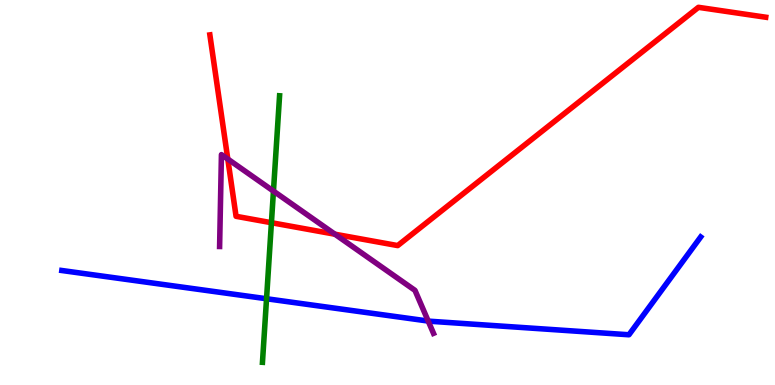[{'lines': ['blue', 'red'], 'intersections': []}, {'lines': ['green', 'red'], 'intersections': [{'x': 3.5, 'y': 4.22}]}, {'lines': ['purple', 'red'], 'intersections': [{'x': 2.94, 'y': 5.87}, {'x': 4.32, 'y': 3.92}]}, {'lines': ['blue', 'green'], 'intersections': [{'x': 3.44, 'y': 2.24}]}, {'lines': ['blue', 'purple'], 'intersections': [{'x': 5.53, 'y': 1.66}]}, {'lines': ['green', 'purple'], 'intersections': [{'x': 3.53, 'y': 5.04}]}]